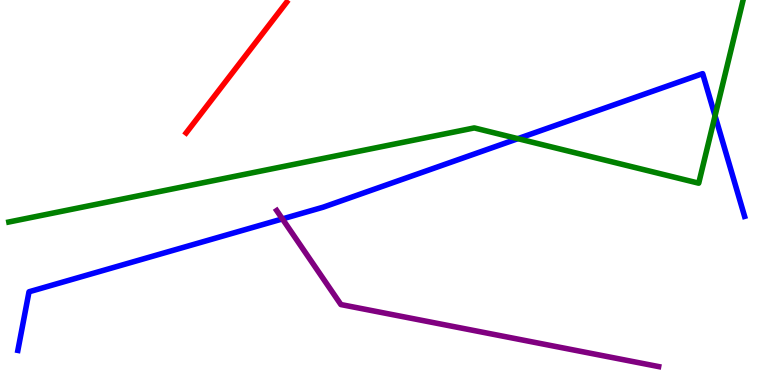[{'lines': ['blue', 'red'], 'intersections': []}, {'lines': ['green', 'red'], 'intersections': []}, {'lines': ['purple', 'red'], 'intersections': []}, {'lines': ['blue', 'green'], 'intersections': [{'x': 6.68, 'y': 6.4}, {'x': 9.23, 'y': 6.99}]}, {'lines': ['blue', 'purple'], 'intersections': [{'x': 3.64, 'y': 4.31}]}, {'lines': ['green', 'purple'], 'intersections': []}]